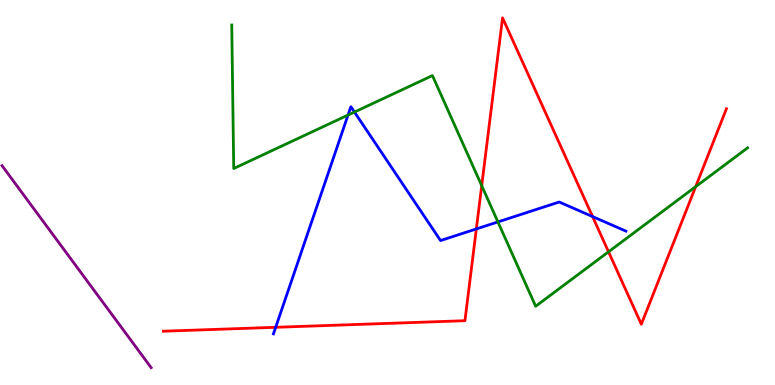[{'lines': ['blue', 'red'], 'intersections': [{'x': 3.56, 'y': 1.5}, {'x': 6.15, 'y': 4.05}, {'x': 7.65, 'y': 4.37}]}, {'lines': ['green', 'red'], 'intersections': [{'x': 6.22, 'y': 5.18}, {'x': 7.85, 'y': 3.46}, {'x': 8.98, 'y': 5.15}]}, {'lines': ['purple', 'red'], 'intersections': []}, {'lines': ['blue', 'green'], 'intersections': [{'x': 4.49, 'y': 7.01}, {'x': 4.57, 'y': 7.09}, {'x': 6.42, 'y': 4.24}]}, {'lines': ['blue', 'purple'], 'intersections': []}, {'lines': ['green', 'purple'], 'intersections': []}]